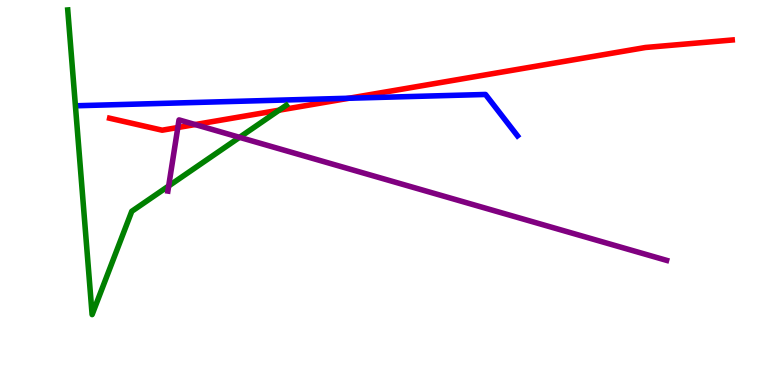[{'lines': ['blue', 'red'], 'intersections': [{'x': 4.5, 'y': 7.45}]}, {'lines': ['green', 'red'], 'intersections': [{'x': 3.6, 'y': 7.14}]}, {'lines': ['purple', 'red'], 'intersections': [{'x': 2.29, 'y': 6.69}, {'x': 2.52, 'y': 6.76}]}, {'lines': ['blue', 'green'], 'intersections': []}, {'lines': ['blue', 'purple'], 'intersections': []}, {'lines': ['green', 'purple'], 'intersections': [{'x': 2.18, 'y': 5.17}, {'x': 3.09, 'y': 6.43}]}]